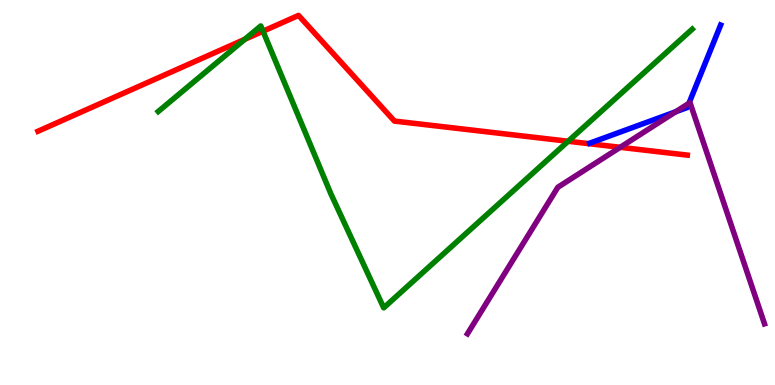[{'lines': ['blue', 'red'], 'intersections': []}, {'lines': ['green', 'red'], 'intersections': [{'x': 3.16, 'y': 8.98}, {'x': 3.39, 'y': 9.19}, {'x': 7.33, 'y': 6.33}]}, {'lines': ['purple', 'red'], 'intersections': [{'x': 8.0, 'y': 6.17}]}, {'lines': ['blue', 'green'], 'intersections': []}, {'lines': ['blue', 'purple'], 'intersections': [{'x': 8.72, 'y': 7.1}, {'x': 8.89, 'y': 7.32}]}, {'lines': ['green', 'purple'], 'intersections': []}]